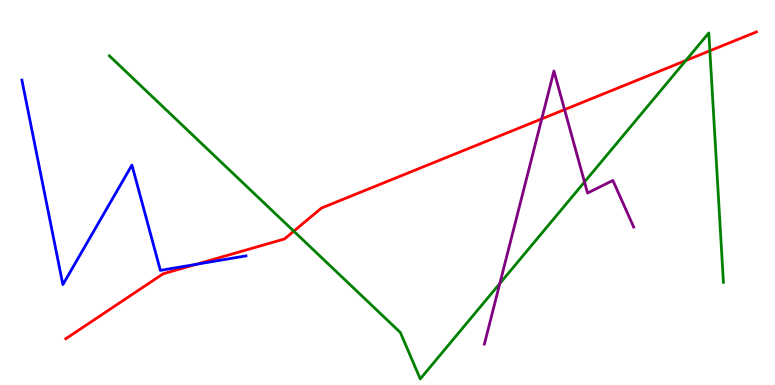[{'lines': ['blue', 'red'], 'intersections': [{'x': 2.53, 'y': 3.13}]}, {'lines': ['green', 'red'], 'intersections': [{'x': 3.79, 'y': 4.0}, {'x': 8.85, 'y': 8.43}, {'x': 9.16, 'y': 8.68}]}, {'lines': ['purple', 'red'], 'intersections': [{'x': 6.99, 'y': 6.91}, {'x': 7.28, 'y': 7.15}]}, {'lines': ['blue', 'green'], 'intersections': []}, {'lines': ['blue', 'purple'], 'intersections': []}, {'lines': ['green', 'purple'], 'intersections': [{'x': 6.45, 'y': 2.64}, {'x': 7.54, 'y': 5.27}]}]